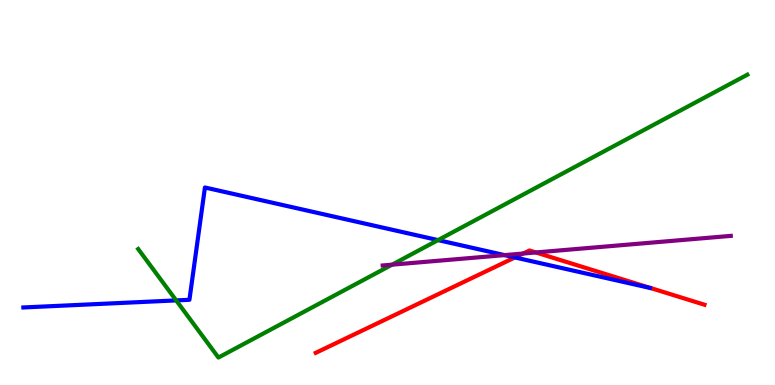[{'lines': ['blue', 'red'], 'intersections': [{'x': 6.64, 'y': 3.31}]}, {'lines': ['green', 'red'], 'intersections': []}, {'lines': ['purple', 'red'], 'intersections': [{'x': 6.75, 'y': 3.41}, {'x': 6.91, 'y': 3.44}]}, {'lines': ['blue', 'green'], 'intersections': [{'x': 2.27, 'y': 2.2}, {'x': 5.65, 'y': 3.76}]}, {'lines': ['blue', 'purple'], 'intersections': [{'x': 6.51, 'y': 3.37}]}, {'lines': ['green', 'purple'], 'intersections': [{'x': 5.06, 'y': 3.13}]}]